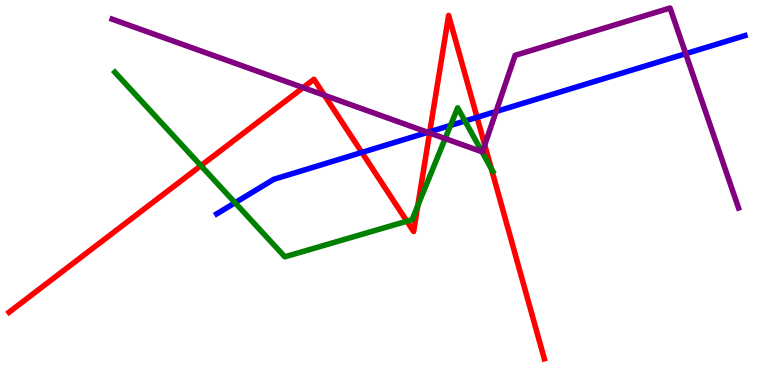[{'lines': ['blue', 'red'], 'intersections': [{'x': 4.67, 'y': 6.04}, {'x': 5.55, 'y': 6.58}, {'x': 6.16, 'y': 6.95}]}, {'lines': ['green', 'red'], 'intersections': [{'x': 2.59, 'y': 5.7}, {'x': 5.25, 'y': 4.25}, {'x': 5.39, 'y': 4.66}, {'x': 6.34, 'y': 5.62}]}, {'lines': ['purple', 'red'], 'intersections': [{'x': 3.91, 'y': 7.72}, {'x': 4.19, 'y': 7.53}, {'x': 5.54, 'y': 6.55}, {'x': 6.25, 'y': 6.23}]}, {'lines': ['blue', 'green'], 'intersections': [{'x': 3.03, 'y': 4.73}, {'x': 5.81, 'y': 6.74}, {'x': 6.0, 'y': 6.86}]}, {'lines': ['blue', 'purple'], 'intersections': [{'x': 5.52, 'y': 6.56}, {'x': 6.4, 'y': 7.1}, {'x': 8.85, 'y': 8.61}]}, {'lines': ['green', 'purple'], 'intersections': [{'x': 5.74, 'y': 6.4}, {'x': 6.22, 'y': 6.06}]}]